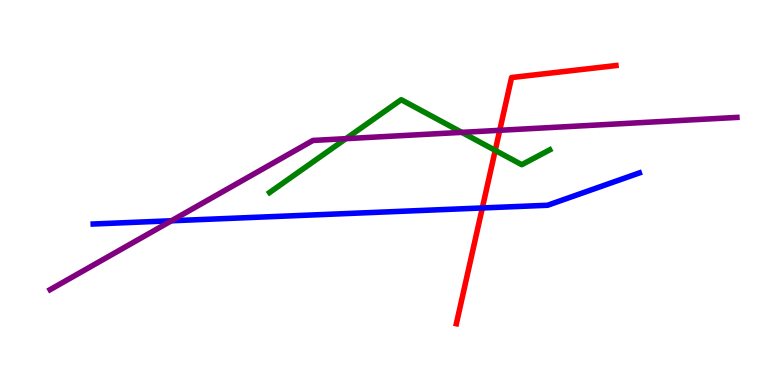[{'lines': ['blue', 'red'], 'intersections': [{'x': 6.22, 'y': 4.6}]}, {'lines': ['green', 'red'], 'intersections': [{'x': 6.39, 'y': 6.09}]}, {'lines': ['purple', 'red'], 'intersections': [{'x': 6.45, 'y': 6.62}]}, {'lines': ['blue', 'green'], 'intersections': []}, {'lines': ['blue', 'purple'], 'intersections': [{'x': 2.21, 'y': 4.27}]}, {'lines': ['green', 'purple'], 'intersections': [{'x': 4.46, 'y': 6.4}, {'x': 5.96, 'y': 6.56}]}]